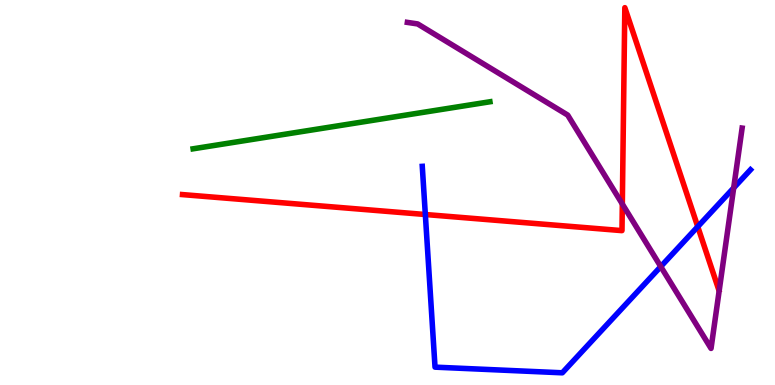[{'lines': ['blue', 'red'], 'intersections': [{'x': 5.49, 'y': 4.43}, {'x': 9.0, 'y': 4.11}]}, {'lines': ['green', 'red'], 'intersections': []}, {'lines': ['purple', 'red'], 'intersections': [{'x': 8.03, 'y': 4.7}]}, {'lines': ['blue', 'green'], 'intersections': []}, {'lines': ['blue', 'purple'], 'intersections': [{'x': 8.53, 'y': 3.08}, {'x': 9.47, 'y': 5.12}]}, {'lines': ['green', 'purple'], 'intersections': []}]